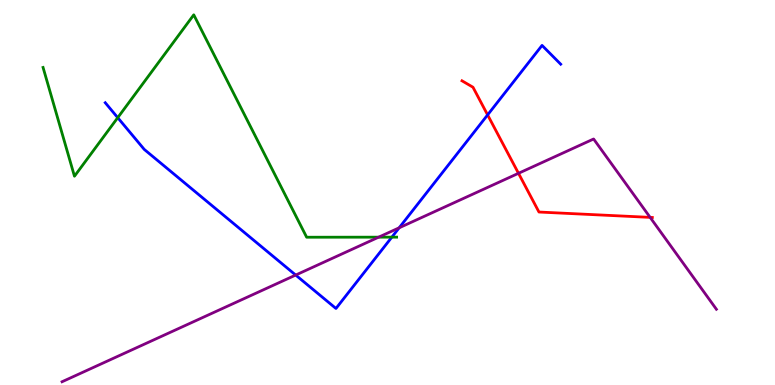[{'lines': ['blue', 'red'], 'intersections': [{'x': 6.29, 'y': 7.02}]}, {'lines': ['green', 'red'], 'intersections': []}, {'lines': ['purple', 'red'], 'intersections': [{'x': 6.69, 'y': 5.5}, {'x': 8.39, 'y': 4.35}]}, {'lines': ['blue', 'green'], 'intersections': [{'x': 1.52, 'y': 6.94}, {'x': 5.06, 'y': 3.84}]}, {'lines': ['blue', 'purple'], 'intersections': [{'x': 3.82, 'y': 2.86}, {'x': 5.15, 'y': 4.08}]}, {'lines': ['green', 'purple'], 'intersections': [{'x': 4.89, 'y': 3.84}]}]